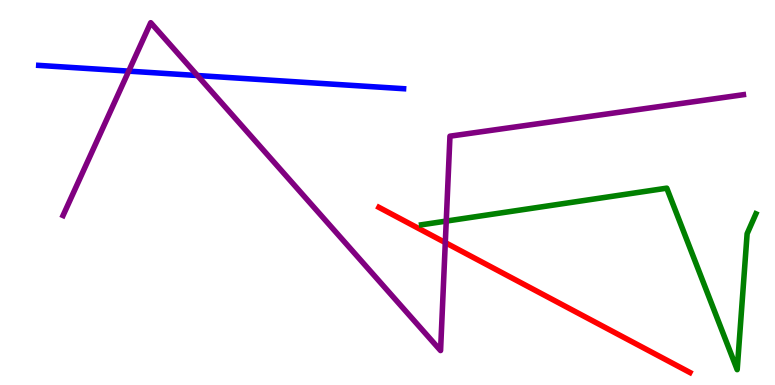[{'lines': ['blue', 'red'], 'intersections': []}, {'lines': ['green', 'red'], 'intersections': []}, {'lines': ['purple', 'red'], 'intersections': [{'x': 5.75, 'y': 3.7}]}, {'lines': ['blue', 'green'], 'intersections': []}, {'lines': ['blue', 'purple'], 'intersections': [{'x': 1.66, 'y': 8.15}, {'x': 2.55, 'y': 8.04}]}, {'lines': ['green', 'purple'], 'intersections': [{'x': 5.76, 'y': 4.26}]}]